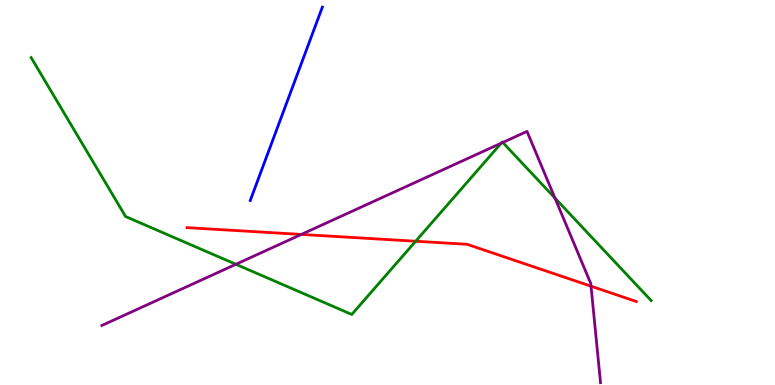[{'lines': ['blue', 'red'], 'intersections': []}, {'lines': ['green', 'red'], 'intersections': [{'x': 5.36, 'y': 3.73}]}, {'lines': ['purple', 'red'], 'intersections': [{'x': 3.89, 'y': 3.91}, {'x': 7.63, 'y': 2.57}]}, {'lines': ['blue', 'green'], 'intersections': []}, {'lines': ['blue', 'purple'], 'intersections': []}, {'lines': ['green', 'purple'], 'intersections': [{'x': 3.04, 'y': 3.14}, {'x': 6.47, 'y': 6.28}, {'x': 6.49, 'y': 6.3}, {'x': 7.16, 'y': 4.86}]}]